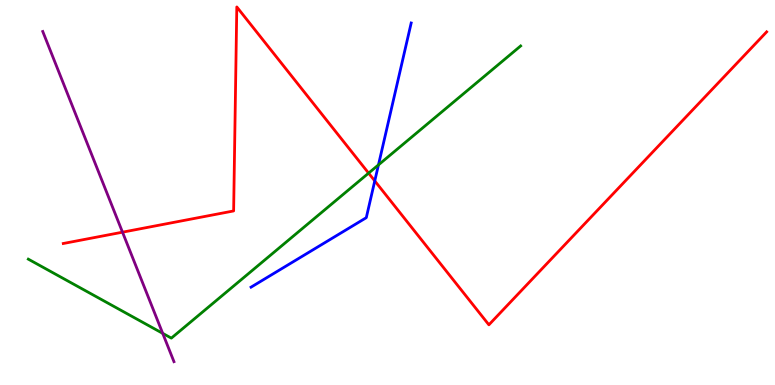[{'lines': ['blue', 'red'], 'intersections': [{'x': 4.84, 'y': 5.3}]}, {'lines': ['green', 'red'], 'intersections': [{'x': 4.76, 'y': 5.5}]}, {'lines': ['purple', 'red'], 'intersections': [{'x': 1.58, 'y': 3.97}]}, {'lines': ['blue', 'green'], 'intersections': [{'x': 4.88, 'y': 5.72}]}, {'lines': ['blue', 'purple'], 'intersections': []}, {'lines': ['green', 'purple'], 'intersections': [{'x': 2.1, 'y': 1.34}]}]